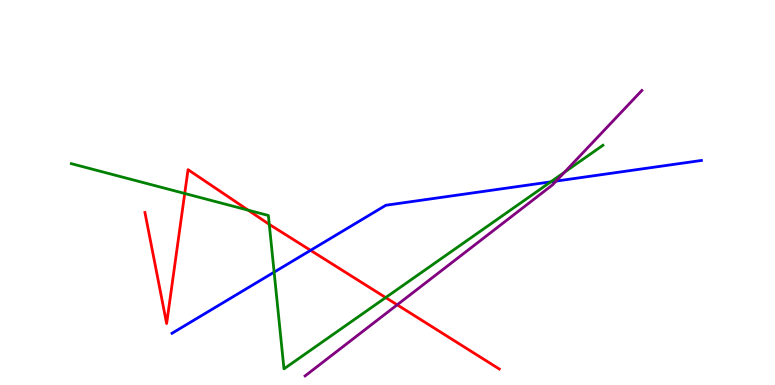[{'lines': ['blue', 'red'], 'intersections': [{'x': 4.01, 'y': 3.5}]}, {'lines': ['green', 'red'], 'intersections': [{'x': 2.38, 'y': 4.97}, {'x': 3.2, 'y': 4.54}, {'x': 3.47, 'y': 4.17}, {'x': 4.98, 'y': 2.27}]}, {'lines': ['purple', 'red'], 'intersections': [{'x': 5.13, 'y': 2.08}]}, {'lines': ['blue', 'green'], 'intersections': [{'x': 3.54, 'y': 2.93}, {'x': 7.11, 'y': 5.28}]}, {'lines': ['blue', 'purple'], 'intersections': [{'x': 7.18, 'y': 5.3}]}, {'lines': ['green', 'purple'], 'intersections': [{'x': 7.28, 'y': 5.53}]}]